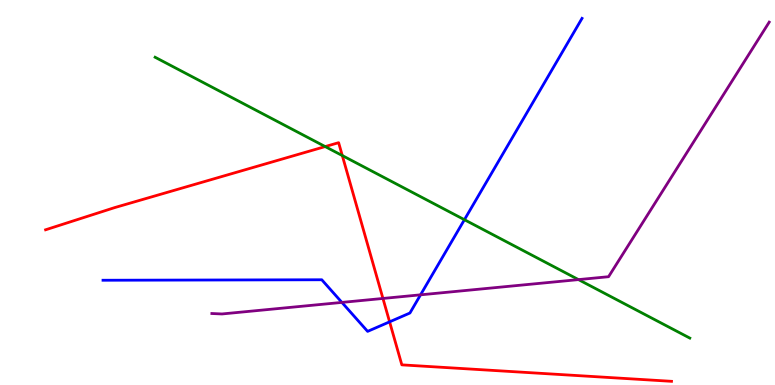[{'lines': ['blue', 'red'], 'intersections': [{'x': 5.03, 'y': 1.64}]}, {'lines': ['green', 'red'], 'intersections': [{'x': 4.2, 'y': 6.19}, {'x': 4.42, 'y': 5.96}]}, {'lines': ['purple', 'red'], 'intersections': [{'x': 4.94, 'y': 2.25}]}, {'lines': ['blue', 'green'], 'intersections': [{'x': 5.99, 'y': 4.29}]}, {'lines': ['blue', 'purple'], 'intersections': [{'x': 4.41, 'y': 2.15}, {'x': 5.43, 'y': 2.34}]}, {'lines': ['green', 'purple'], 'intersections': [{'x': 7.46, 'y': 2.74}]}]